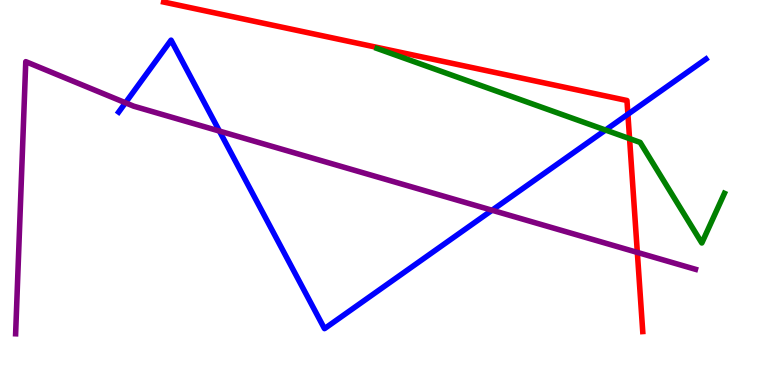[{'lines': ['blue', 'red'], 'intersections': [{'x': 8.1, 'y': 7.03}]}, {'lines': ['green', 'red'], 'intersections': [{'x': 8.12, 'y': 6.4}]}, {'lines': ['purple', 'red'], 'intersections': [{'x': 8.22, 'y': 3.44}]}, {'lines': ['blue', 'green'], 'intersections': [{'x': 7.81, 'y': 6.62}]}, {'lines': ['blue', 'purple'], 'intersections': [{'x': 1.62, 'y': 7.33}, {'x': 2.83, 'y': 6.6}, {'x': 6.35, 'y': 4.54}]}, {'lines': ['green', 'purple'], 'intersections': []}]